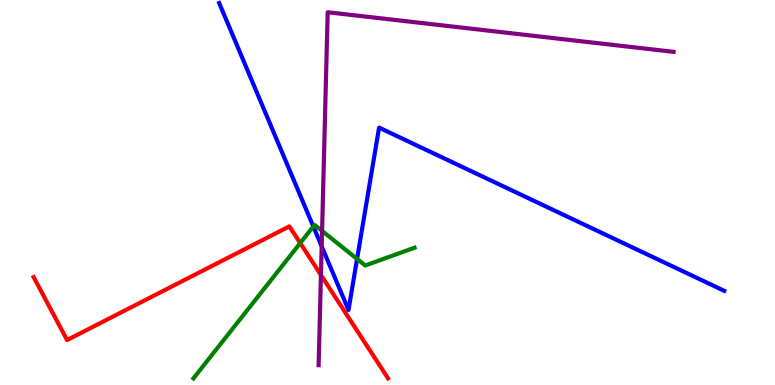[{'lines': ['blue', 'red'], 'intersections': []}, {'lines': ['green', 'red'], 'intersections': [{'x': 3.87, 'y': 3.69}]}, {'lines': ['purple', 'red'], 'intersections': [{'x': 4.14, 'y': 2.86}]}, {'lines': ['blue', 'green'], 'intersections': [{'x': 4.04, 'y': 4.12}, {'x': 4.61, 'y': 3.27}]}, {'lines': ['blue', 'purple'], 'intersections': [{'x': 4.15, 'y': 3.6}]}, {'lines': ['green', 'purple'], 'intersections': [{'x': 4.16, 'y': 4.0}]}]